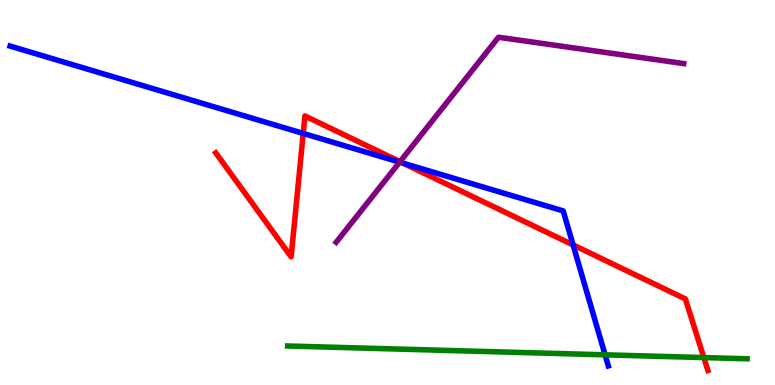[{'lines': ['blue', 'red'], 'intersections': [{'x': 3.91, 'y': 6.53}, {'x': 5.2, 'y': 5.76}, {'x': 7.39, 'y': 3.64}]}, {'lines': ['green', 'red'], 'intersections': [{'x': 9.08, 'y': 0.712}]}, {'lines': ['purple', 'red'], 'intersections': [{'x': 5.16, 'y': 5.8}]}, {'lines': ['blue', 'green'], 'intersections': [{'x': 7.81, 'y': 0.784}]}, {'lines': ['blue', 'purple'], 'intersections': [{'x': 5.16, 'y': 5.79}]}, {'lines': ['green', 'purple'], 'intersections': []}]